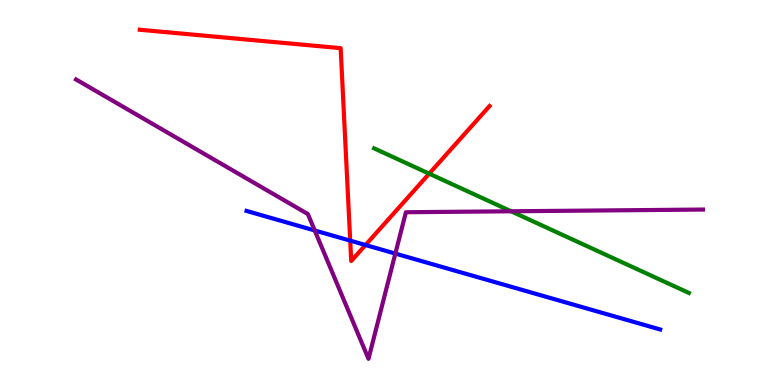[{'lines': ['blue', 'red'], 'intersections': [{'x': 4.52, 'y': 3.75}, {'x': 4.72, 'y': 3.64}]}, {'lines': ['green', 'red'], 'intersections': [{'x': 5.54, 'y': 5.49}]}, {'lines': ['purple', 'red'], 'intersections': []}, {'lines': ['blue', 'green'], 'intersections': []}, {'lines': ['blue', 'purple'], 'intersections': [{'x': 4.06, 'y': 4.01}, {'x': 5.1, 'y': 3.41}]}, {'lines': ['green', 'purple'], 'intersections': [{'x': 6.59, 'y': 4.51}]}]